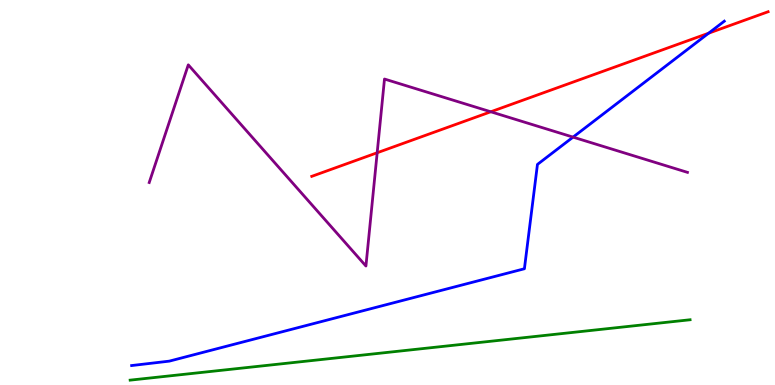[{'lines': ['blue', 'red'], 'intersections': [{'x': 9.14, 'y': 9.14}]}, {'lines': ['green', 'red'], 'intersections': []}, {'lines': ['purple', 'red'], 'intersections': [{'x': 4.87, 'y': 6.03}, {'x': 6.33, 'y': 7.1}]}, {'lines': ['blue', 'green'], 'intersections': []}, {'lines': ['blue', 'purple'], 'intersections': [{'x': 7.39, 'y': 6.44}]}, {'lines': ['green', 'purple'], 'intersections': []}]